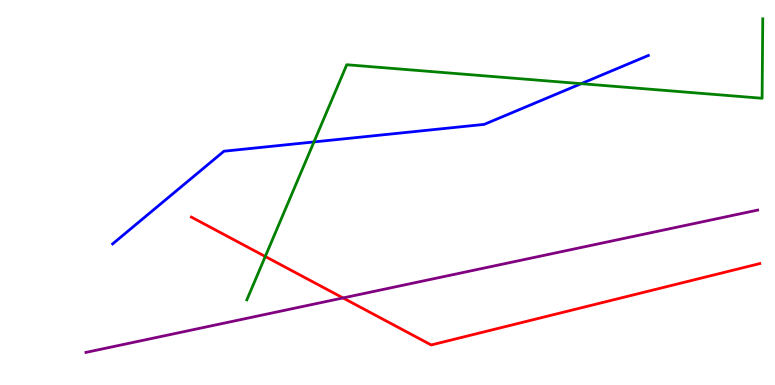[{'lines': ['blue', 'red'], 'intersections': []}, {'lines': ['green', 'red'], 'intersections': [{'x': 3.42, 'y': 3.34}]}, {'lines': ['purple', 'red'], 'intersections': [{'x': 4.43, 'y': 2.26}]}, {'lines': ['blue', 'green'], 'intersections': [{'x': 4.05, 'y': 6.31}, {'x': 7.5, 'y': 7.83}]}, {'lines': ['blue', 'purple'], 'intersections': []}, {'lines': ['green', 'purple'], 'intersections': []}]